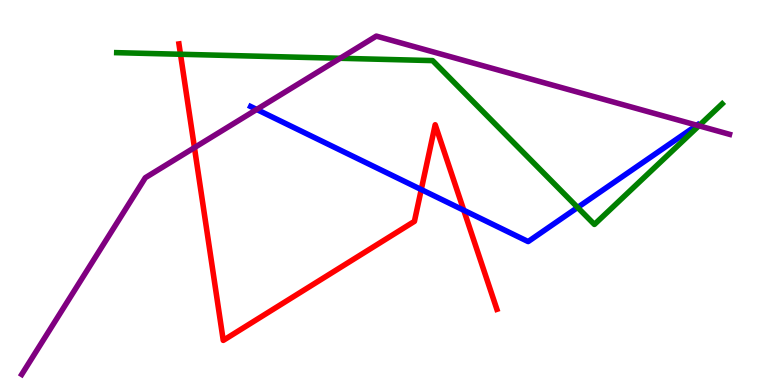[{'lines': ['blue', 'red'], 'intersections': [{'x': 5.44, 'y': 5.08}, {'x': 5.98, 'y': 4.54}]}, {'lines': ['green', 'red'], 'intersections': [{'x': 2.33, 'y': 8.59}]}, {'lines': ['purple', 'red'], 'intersections': [{'x': 2.51, 'y': 6.17}]}, {'lines': ['blue', 'green'], 'intersections': [{'x': 7.45, 'y': 4.61}]}, {'lines': ['blue', 'purple'], 'intersections': [{'x': 3.31, 'y': 7.16}, {'x': 8.99, 'y': 6.75}]}, {'lines': ['green', 'purple'], 'intersections': [{'x': 4.39, 'y': 8.49}, {'x': 9.02, 'y': 6.73}]}]